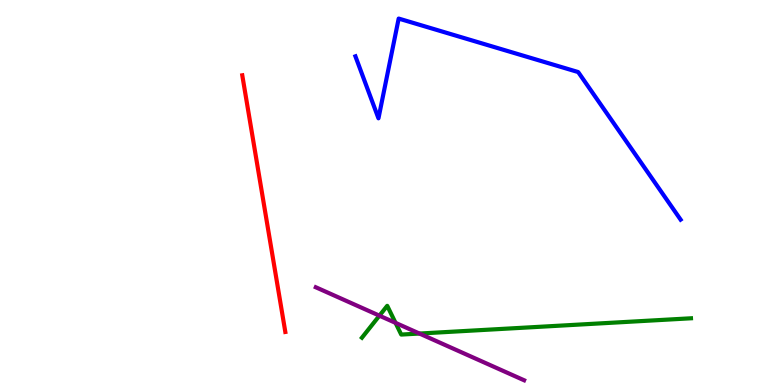[{'lines': ['blue', 'red'], 'intersections': []}, {'lines': ['green', 'red'], 'intersections': []}, {'lines': ['purple', 'red'], 'intersections': []}, {'lines': ['blue', 'green'], 'intersections': []}, {'lines': ['blue', 'purple'], 'intersections': []}, {'lines': ['green', 'purple'], 'intersections': [{'x': 4.9, 'y': 1.8}, {'x': 5.1, 'y': 1.61}, {'x': 5.41, 'y': 1.34}]}]